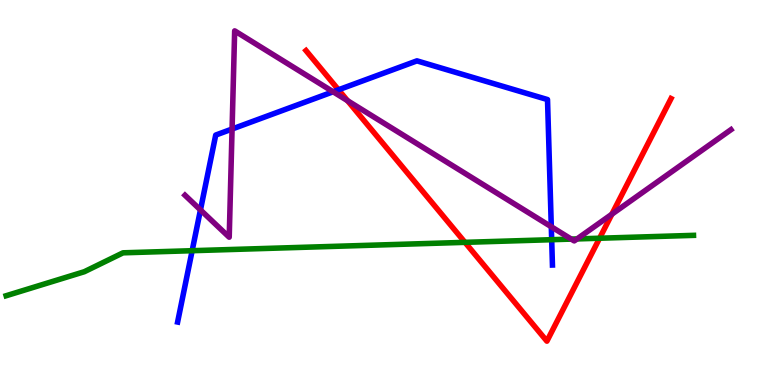[{'lines': ['blue', 'red'], 'intersections': [{'x': 4.37, 'y': 7.67}]}, {'lines': ['green', 'red'], 'intersections': [{'x': 6.0, 'y': 3.71}, {'x': 7.74, 'y': 3.81}]}, {'lines': ['purple', 'red'], 'intersections': [{'x': 4.48, 'y': 7.39}, {'x': 7.9, 'y': 4.44}]}, {'lines': ['blue', 'green'], 'intersections': [{'x': 2.48, 'y': 3.49}, {'x': 7.12, 'y': 3.77}]}, {'lines': ['blue', 'purple'], 'intersections': [{'x': 2.59, 'y': 4.55}, {'x': 2.99, 'y': 6.65}, {'x': 4.3, 'y': 7.62}, {'x': 7.11, 'y': 4.11}]}, {'lines': ['green', 'purple'], 'intersections': [{'x': 7.37, 'y': 3.79}, {'x': 7.45, 'y': 3.79}]}]